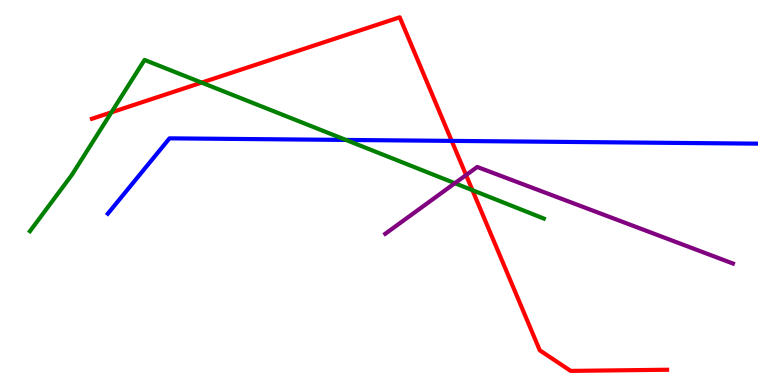[{'lines': ['blue', 'red'], 'intersections': [{'x': 5.83, 'y': 6.34}]}, {'lines': ['green', 'red'], 'intersections': [{'x': 1.44, 'y': 7.08}, {'x': 2.6, 'y': 7.85}, {'x': 6.1, 'y': 5.06}]}, {'lines': ['purple', 'red'], 'intersections': [{'x': 6.01, 'y': 5.45}]}, {'lines': ['blue', 'green'], 'intersections': [{'x': 4.46, 'y': 6.37}]}, {'lines': ['blue', 'purple'], 'intersections': []}, {'lines': ['green', 'purple'], 'intersections': [{'x': 5.87, 'y': 5.24}]}]